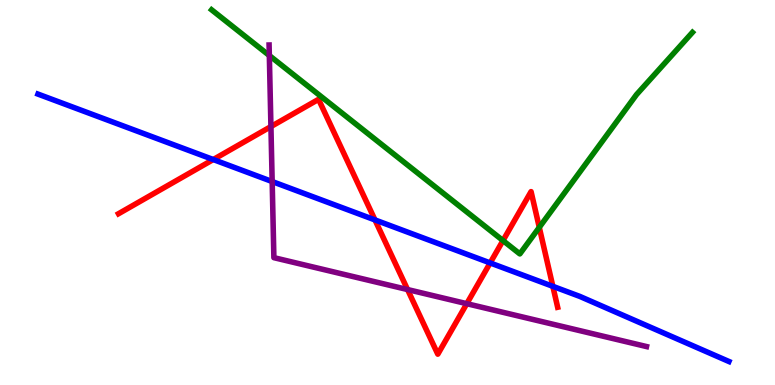[{'lines': ['blue', 'red'], 'intersections': [{'x': 2.75, 'y': 5.86}, {'x': 4.84, 'y': 4.29}, {'x': 6.32, 'y': 3.17}, {'x': 7.13, 'y': 2.56}]}, {'lines': ['green', 'red'], 'intersections': [{'x': 6.49, 'y': 3.75}, {'x': 6.96, 'y': 4.09}]}, {'lines': ['purple', 'red'], 'intersections': [{'x': 3.5, 'y': 6.71}, {'x': 5.26, 'y': 2.48}, {'x': 6.02, 'y': 2.11}]}, {'lines': ['blue', 'green'], 'intersections': []}, {'lines': ['blue', 'purple'], 'intersections': [{'x': 3.51, 'y': 5.28}]}, {'lines': ['green', 'purple'], 'intersections': [{'x': 3.48, 'y': 8.56}]}]